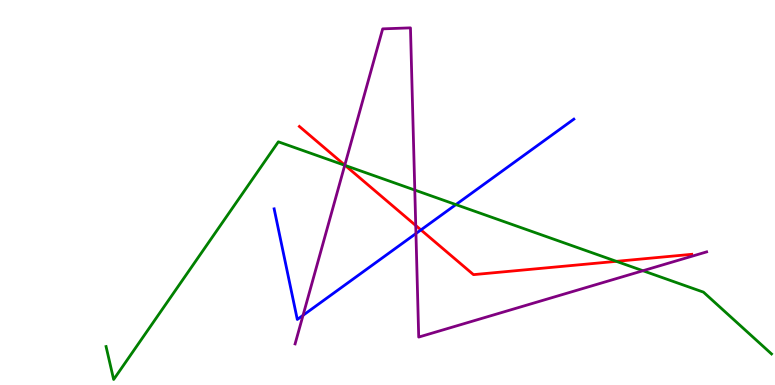[{'lines': ['blue', 'red'], 'intersections': [{'x': 5.43, 'y': 4.03}]}, {'lines': ['green', 'red'], 'intersections': [{'x': 4.45, 'y': 5.7}, {'x': 7.95, 'y': 3.21}]}, {'lines': ['purple', 'red'], 'intersections': [{'x': 4.45, 'y': 5.71}, {'x': 5.36, 'y': 4.14}]}, {'lines': ['blue', 'green'], 'intersections': [{'x': 5.88, 'y': 4.69}]}, {'lines': ['blue', 'purple'], 'intersections': [{'x': 3.91, 'y': 1.81}, {'x': 5.37, 'y': 3.93}]}, {'lines': ['green', 'purple'], 'intersections': [{'x': 4.45, 'y': 5.71}, {'x': 5.35, 'y': 5.06}, {'x': 8.3, 'y': 2.97}]}]